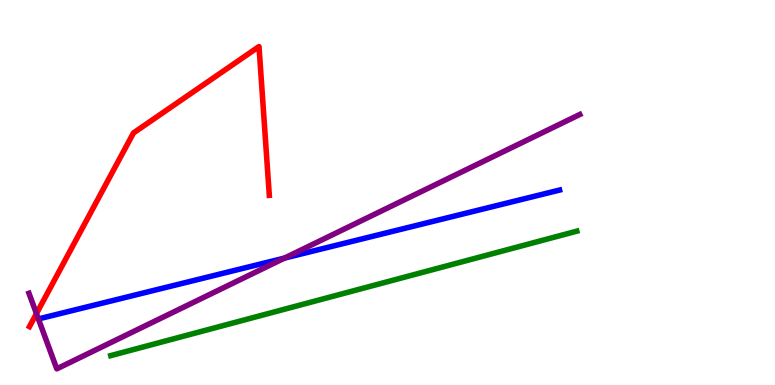[{'lines': ['blue', 'red'], 'intersections': []}, {'lines': ['green', 'red'], 'intersections': []}, {'lines': ['purple', 'red'], 'intersections': [{'x': 0.47, 'y': 1.85}]}, {'lines': ['blue', 'green'], 'intersections': []}, {'lines': ['blue', 'purple'], 'intersections': [{'x': 3.67, 'y': 3.3}]}, {'lines': ['green', 'purple'], 'intersections': []}]